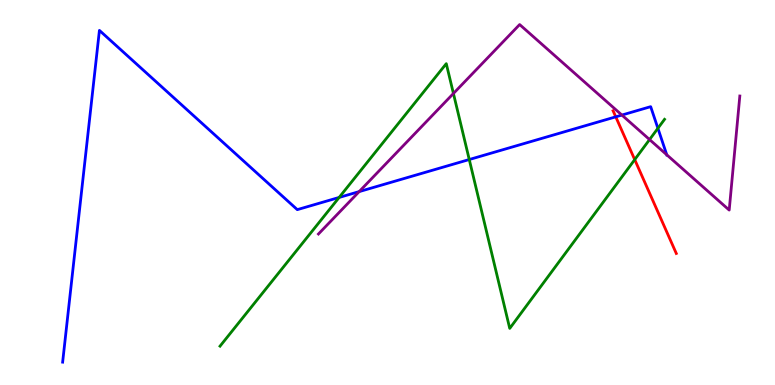[{'lines': ['blue', 'red'], 'intersections': [{'x': 7.95, 'y': 6.97}]}, {'lines': ['green', 'red'], 'intersections': [{'x': 8.19, 'y': 5.85}]}, {'lines': ['purple', 'red'], 'intersections': []}, {'lines': ['blue', 'green'], 'intersections': [{'x': 4.38, 'y': 4.87}, {'x': 6.05, 'y': 5.86}, {'x': 8.49, 'y': 6.67}]}, {'lines': ['blue', 'purple'], 'intersections': [{'x': 4.63, 'y': 5.02}, {'x': 8.02, 'y': 7.01}, {'x': 8.6, 'y': 5.98}]}, {'lines': ['green', 'purple'], 'intersections': [{'x': 5.85, 'y': 7.57}, {'x': 8.38, 'y': 6.38}]}]